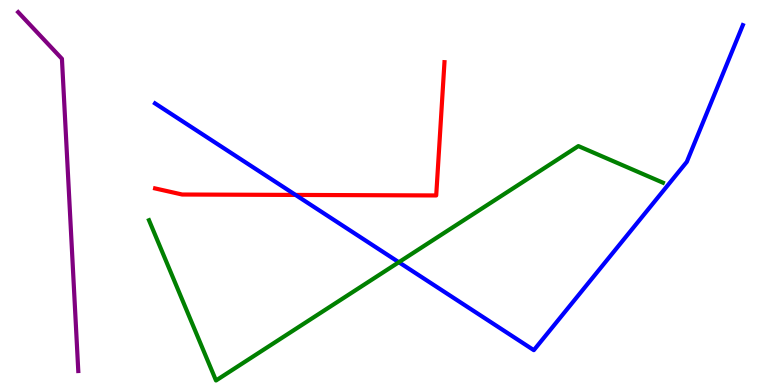[{'lines': ['blue', 'red'], 'intersections': [{'x': 3.81, 'y': 4.94}]}, {'lines': ['green', 'red'], 'intersections': []}, {'lines': ['purple', 'red'], 'intersections': []}, {'lines': ['blue', 'green'], 'intersections': [{'x': 5.15, 'y': 3.19}]}, {'lines': ['blue', 'purple'], 'intersections': []}, {'lines': ['green', 'purple'], 'intersections': []}]